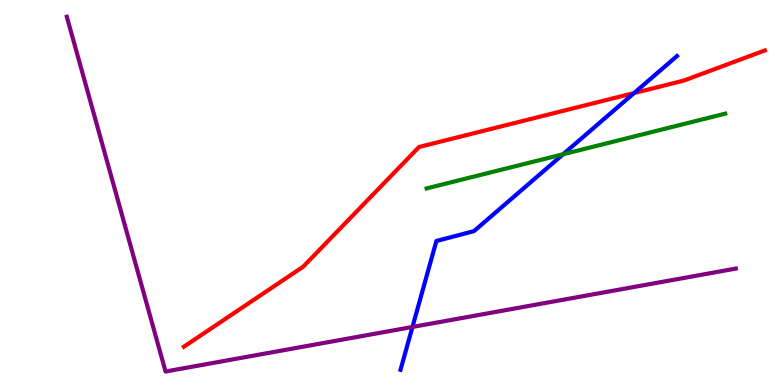[{'lines': ['blue', 'red'], 'intersections': [{'x': 8.18, 'y': 7.58}]}, {'lines': ['green', 'red'], 'intersections': []}, {'lines': ['purple', 'red'], 'intersections': []}, {'lines': ['blue', 'green'], 'intersections': [{'x': 7.27, 'y': 5.99}]}, {'lines': ['blue', 'purple'], 'intersections': [{'x': 5.32, 'y': 1.51}]}, {'lines': ['green', 'purple'], 'intersections': []}]